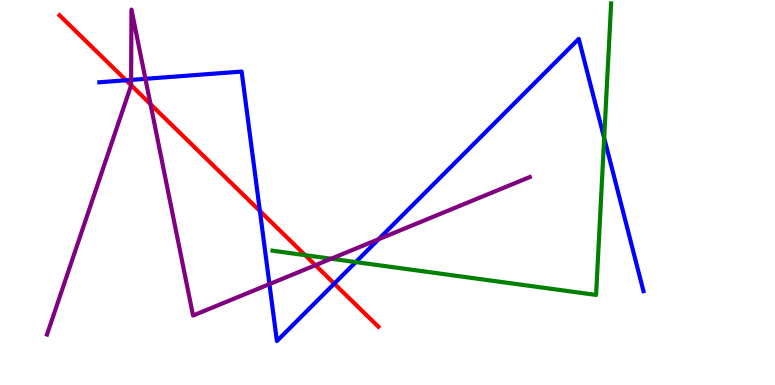[{'lines': ['blue', 'red'], 'intersections': [{'x': 1.63, 'y': 7.92}, {'x': 3.35, 'y': 4.52}, {'x': 4.31, 'y': 2.63}]}, {'lines': ['green', 'red'], 'intersections': [{'x': 3.94, 'y': 3.37}]}, {'lines': ['purple', 'red'], 'intersections': [{'x': 1.69, 'y': 7.79}, {'x': 1.94, 'y': 7.29}, {'x': 4.07, 'y': 3.11}]}, {'lines': ['blue', 'green'], 'intersections': [{'x': 4.59, 'y': 3.19}, {'x': 7.8, 'y': 6.42}]}, {'lines': ['blue', 'purple'], 'intersections': [{'x': 1.69, 'y': 7.92}, {'x': 1.88, 'y': 7.95}, {'x': 3.48, 'y': 2.62}, {'x': 4.89, 'y': 3.79}]}, {'lines': ['green', 'purple'], 'intersections': [{'x': 4.27, 'y': 3.28}]}]